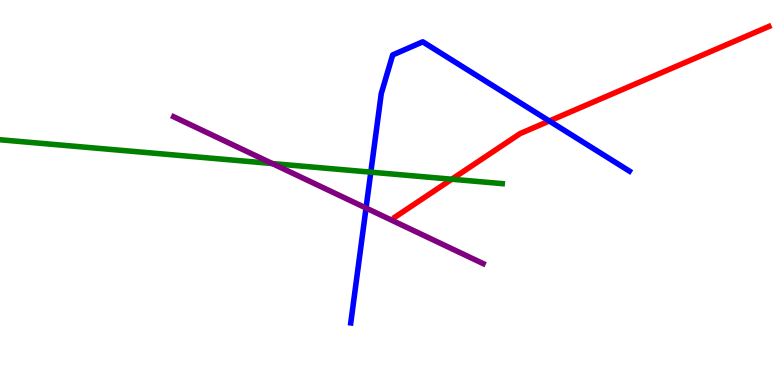[{'lines': ['blue', 'red'], 'intersections': [{'x': 7.09, 'y': 6.86}]}, {'lines': ['green', 'red'], 'intersections': [{'x': 5.83, 'y': 5.34}]}, {'lines': ['purple', 'red'], 'intersections': []}, {'lines': ['blue', 'green'], 'intersections': [{'x': 4.78, 'y': 5.53}]}, {'lines': ['blue', 'purple'], 'intersections': [{'x': 4.72, 'y': 4.6}]}, {'lines': ['green', 'purple'], 'intersections': [{'x': 3.51, 'y': 5.75}]}]